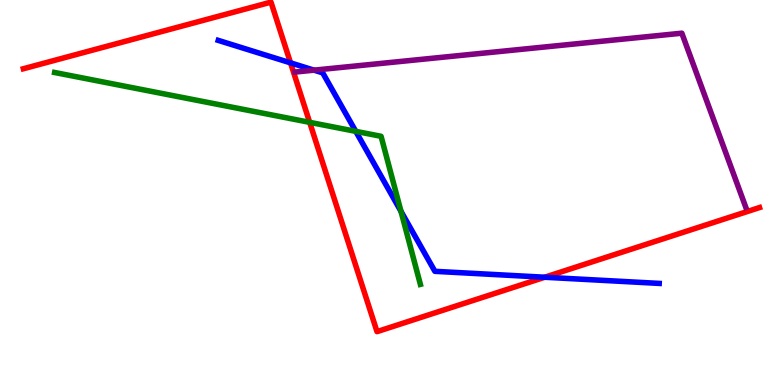[{'lines': ['blue', 'red'], 'intersections': [{'x': 3.75, 'y': 8.37}, {'x': 7.03, 'y': 2.8}]}, {'lines': ['green', 'red'], 'intersections': [{'x': 4.0, 'y': 6.82}]}, {'lines': ['purple', 'red'], 'intersections': []}, {'lines': ['blue', 'green'], 'intersections': [{'x': 4.59, 'y': 6.59}, {'x': 5.17, 'y': 4.51}]}, {'lines': ['blue', 'purple'], 'intersections': [{'x': 4.05, 'y': 8.18}]}, {'lines': ['green', 'purple'], 'intersections': []}]